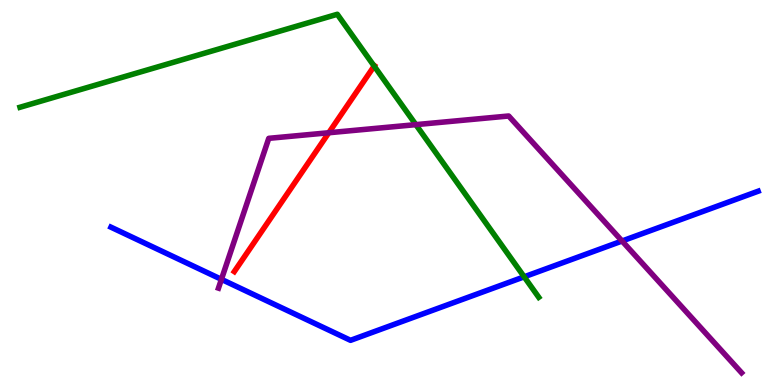[{'lines': ['blue', 'red'], 'intersections': []}, {'lines': ['green', 'red'], 'intersections': [{'x': 4.83, 'y': 8.28}]}, {'lines': ['purple', 'red'], 'intersections': [{'x': 4.24, 'y': 6.55}]}, {'lines': ['blue', 'green'], 'intersections': [{'x': 6.76, 'y': 2.81}]}, {'lines': ['blue', 'purple'], 'intersections': [{'x': 2.86, 'y': 2.74}, {'x': 8.03, 'y': 3.74}]}, {'lines': ['green', 'purple'], 'intersections': [{'x': 5.37, 'y': 6.76}]}]